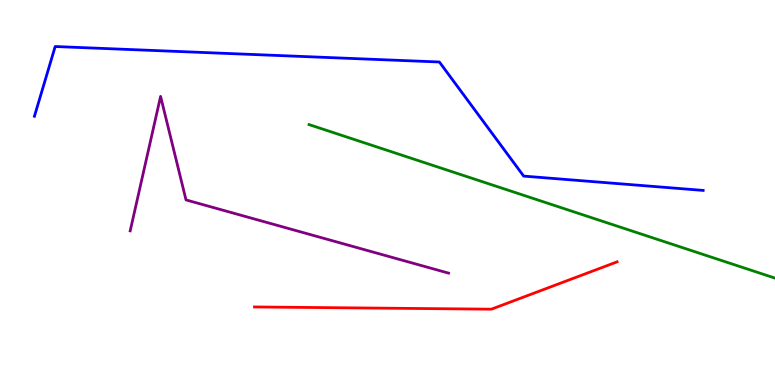[{'lines': ['blue', 'red'], 'intersections': []}, {'lines': ['green', 'red'], 'intersections': []}, {'lines': ['purple', 'red'], 'intersections': []}, {'lines': ['blue', 'green'], 'intersections': []}, {'lines': ['blue', 'purple'], 'intersections': []}, {'lines': ['green', 'purple'], 'intersections': []}]